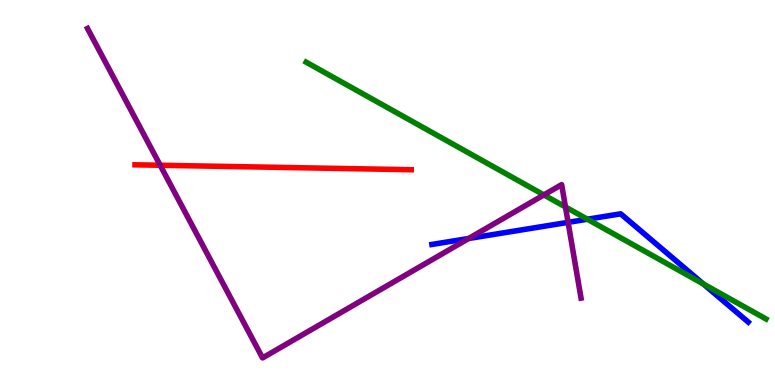[{'lines': ['blue', 'red'], 'intersections': []}, {'lines': ['green', 'red'], 'intersections': []}, {'lines': ['purple', 'red'], 'intersections': [{'x': 2.07, 'y': 5.71}]}, {'lines': ['blue', 'green'], 'intersections': [{'x': 7.58, 'y': 4.31}, {'x': 9.08, 'y': 2.62}]}, {'lines': ['blue', 'purple'], 'intersections': [{'x': 6.05, 'y': 3.81}, {'x': 7.33, 'y': 4.22}]}, {'lines': ['green', 'purple'], 'intersections': [{'x': 7.02, 'y': 4.94}, {'x': 7.3, 'y': 4.62}]}]